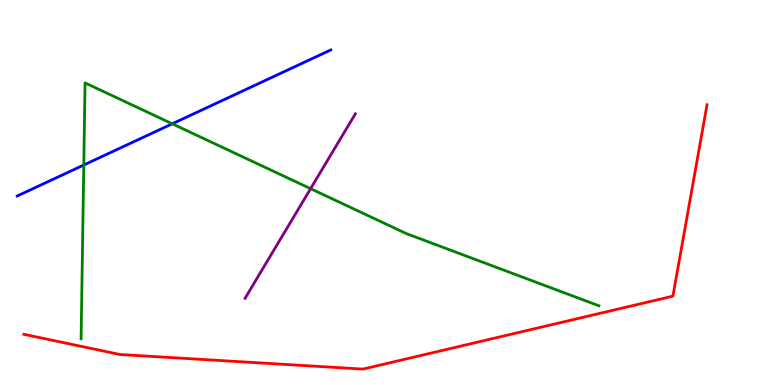[{'lines': ['blue', 'red'], 'intersections': []}, {'lines': ['green', 'red'], 'intersections': []}, {'lines': ['purple', 'red'], 'intersections': []}, {'lines': ['blue', 'green'], 'intersections': [{'x': 1.08, 'y': 5.71}, {'x': 2.22, 'y': 6.78}]}, {'lines': ['blue', 'purple'], 'intersections': []}, {'lines': ['green', 'purple'], 'intersections': [{'x': 4.01, 'y': 5.1}]}]